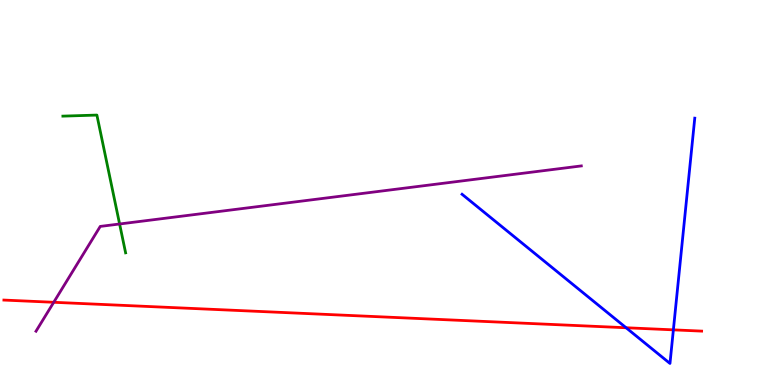[{'lines': ['blue', 'red'], 'intersections': [{'x': 8.08, 'y': 1.49}, {'x': 8.69, 'y': 1.43}]}, {'lines': ['green', 'red'], 'intersections': []}, {'lines': ['purple', 'red'], 'intersections': [{'x': 0.693, 'y': 2.15}]}, {'lines': ['blue', 'green'], 'intersections': []}, {'lines': ['blue', 'purple'], 'intersections': []}, {'lines': ['green', 'purple'], 'intersections': [{'x': 1.54, 'y': 4.18}]}]